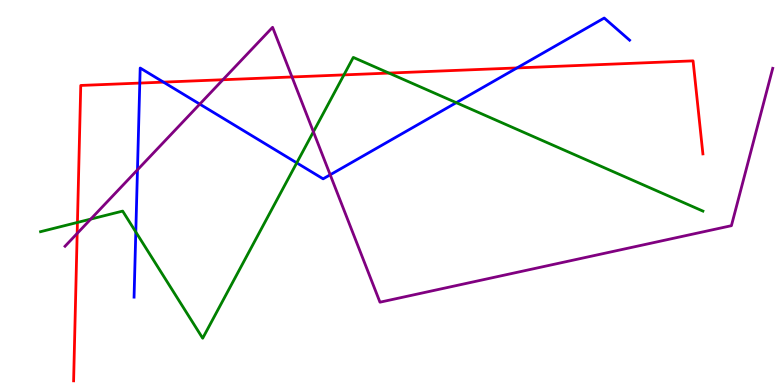[{'lines': ['blue', 'red'], 'intersections': [{'x': 1.8, 'y': 7.84}, {'x': 2.11, 'y': 7.87}, {'x': 6.67, 'y': 8.24}]}, {'lines': ['green', 'red'], 'intersections': [{'x': 0.999, 'y': 4.22}, {'x': 4.44, 'y': 8.05}, {'x': 5.02, 'y': 8.1}]}, {'lines': ['purple', 'red'], 'intersections': [{'x': 0.996, 'y': 3.94}, {'x': 2.88, 'y': 7.93}, {'x': 3.77, 'y': 8.0}]}, {'lines': ['blue', 'green'], 'intersections': [{'x': 1.75, 'y': 3.97}, {'x': 3.83, 'y': 5.77}, {'x': 5.89, 'y': 7.33}]}, {'lines': ['blue', 'purple'], 'intersections': [{'x': 1.77, 'y': 5.59}, {'x': 2.58, 'y': 7.3}, {'x': 4.26, 'y': 5.46}]}, {'lines': ['green', 'purple'], 'intersections': [{'x': 1.17, 'y': 4.31}, {'x': 4.04, 'y': 6.58}]}]